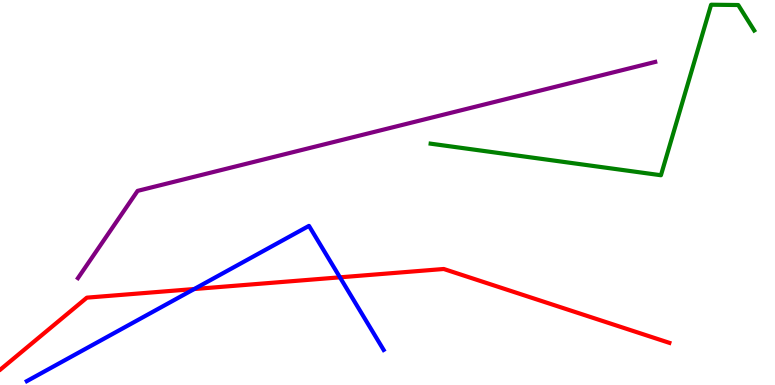[{'lines': ['blue', 'red'], 'intersections': [{'x': 2.51, 'y': 2.49}, {'x': 4.39, 'y': 2.8}]}, {'lines': ['green', 'red'], 'intersections': []}, {'lines': ['purple', 'red'], 'intersections': []}, {'lines': ['blue', 'green'], 'intersections': []}, {'lines': ['blue', 'purple'], 'intersections': []}, {'lines': ['green', 'purple'], 'intersections': []}]